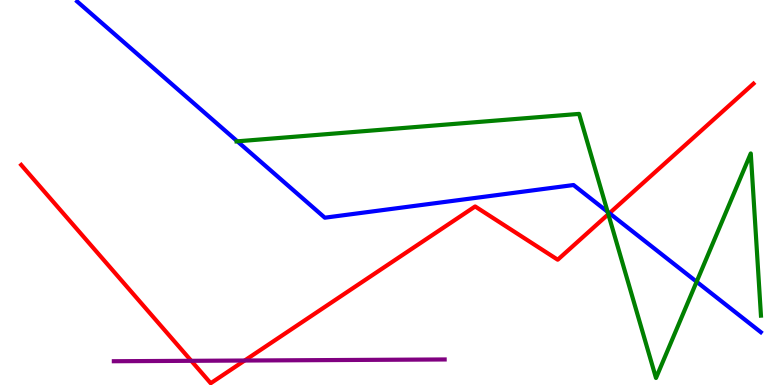[{'lines': ['blue', 'red'], 'intersections': [{'x': 7.86, 'y': 4.46}]}, {'lines': ['green', 'red'], 'intersections': [{'x': 7.85, 'y': 4.44}]}, {'lines': ['purple', 'red'], 'intersections': [{'x': 2.47, 'y': 0.628}, {'x': 3.16, 'y': 0.636}]}, {'lines': ['blue', 'green'], 'intersections': [{'x': 3.06, 'y': 6.33}, {'x': 7.84, 'y': 4.5}, {'x': 8.99, 'y': 2.68}]}, {'lines': ['blue', 'purple'], 'intersections': []}, {'lines': ['green', 'purple'], 'intersections': []}]